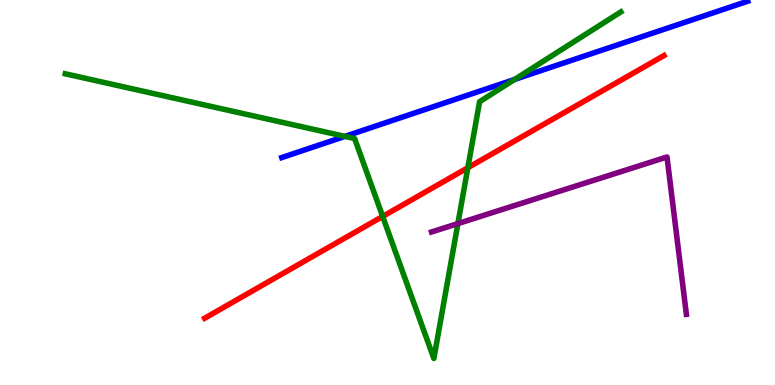[{'lines': ['blue', 'red'], 'intersections': []}, {'lines': ['green', 'red'], 'intersections': [{'x': 4.94, 'y': 4.38}, {'x': 6.04, 'y': 5.64}]}, {'lines': ['purple', 'red'], 'intersections': []}, {'lines': ['blue', 'green'], 'intersections': [{'x': 4.45, 'y': 6.46}, {'x': 6.64, 'y': 7.94}]}, {'lines': ['blue', 'purple'], 'intersections': []}, {'lines': ['green', 'purple'], 'intersections': [{'x': 5.91, 'y': 4.19}]}]